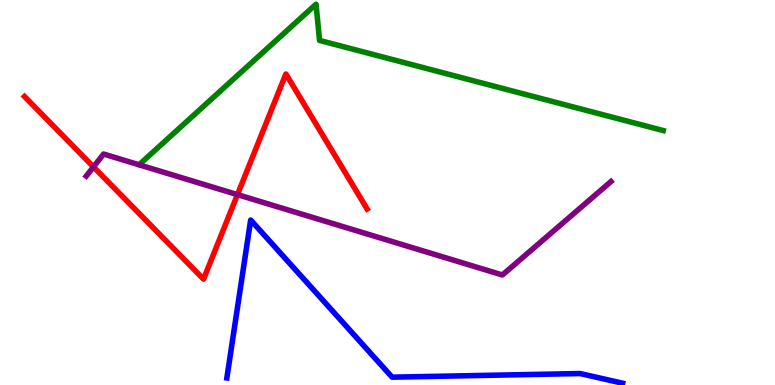[{'lines': ['blue', 'red'], 'intersections': []}, {'lines': ['green', 'red'], 'intersections': []}, {'lines': ['purple', 'red'], 'intersections': [{'x': 1.21, 'y': 5.67}, {'x': 3.06, 'y': 4.94}]}, {'lines': ['blue', 'green'], 'intersections': []}, {'lines': ['blue', 'purple'], 'intersections': []}, {'lines': ['green', 'purple'], 'intersections': []}]